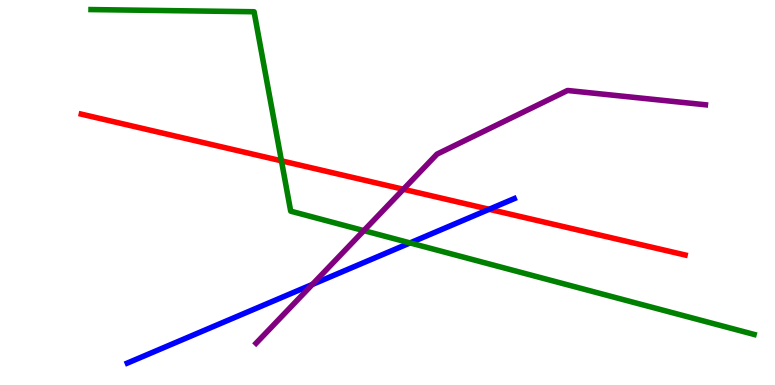[{'lines': ['blue', 'red'], 'intersections': [{'x': 6.31, 'y': 4.56}]}, {'lines': ['green', 'red'], 'intersections': [{'x': 3.63, 'y': 5.82}]}, {'lines': ['purple', 'red'], 'intersections': [{'x': 5.21, 'y': 5.08}]}, {'lines': ['blue', 'green'], 'intersections': [{'x': 5.29, 'y': 3.69}]}, {'lines': ['blue', 'purple'], 'intersections': [{'x': 4.03, 'y': 2.61}]}, {'lines': ['green', 'purple'], 'intersections': [{'x': 4.69, 'y': 4.01}]}]